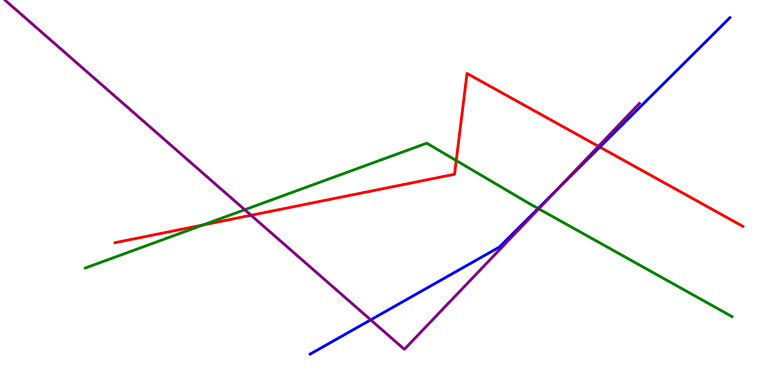[{'lines': ['blue', 'red'], 'intersections': [{'x': 7.74, 'y': 6.18}]}, {'lines': ['green', 'red'], 'intersections': [{'x': 2.62, 'y': 4.16}, {'x': 5.89, 'y': 5.83}]}, {'lines': ['purple', 'red'], 'intersections': [{'x': 3.24, 'y': 4.41}, {'x': 7.72, 'y': 6.2}]}, {'lines': ['blue', 'green'], 'intersections': [{'x': 6.94, 'y': 4.58}]}, {'lines': ['blue', 'purple'], 'intersections': [{'x': 4.78, 'y': 1.69}, {'x': 7.17, 'y': 5.05}]}, {'lines': ['green', 'purple'], 'intersections': [{'x': 3.16, 'y': 4.55}, {'x': 6.95, 'y': 4.58}]}]